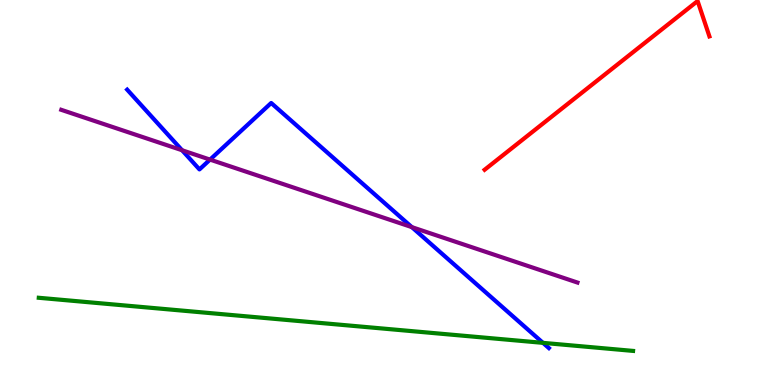[{'lines': ['blue', 'red'], 'intersections': []}, {'lines': ['green', 'red'], 'intersections': []}, {'lines': ['purple', 'red'], 'intersections': []}, {'lines': ['blue', 'green'], 'intersections': [{'x': 7.01, 'y': 1.09}]}, {'lines': ['blue', 'purple'], 'intersections': [{'x': 2.35, 'y': 6.1}, {'x': 2.71, 'y': 5.85}, {'x': 5.31, 'y': 4.1}]}, {'lines': ['green', 'purple'], 'intersections': []}]